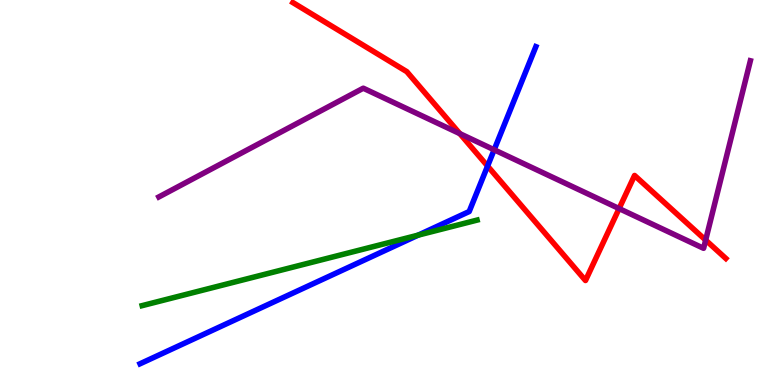[{'lines': ['blue', 'red'], 'intersections': [{'x': 6.29, 'y': 5.69}]}, {'lines': ['green', 'red'], 'intersections': []}, {'lines': ['purple', 'red'], 'intersections': [{'x': 5.93, 'y': 6.53}, {'x': 7.99, 'y': 4.58}, {'x': 9.11, 'y': 3.76}]}, {'lines': ['blue', 'green'], 'intersections': [{'x': 5.4, 'y': 3.89}]}, {'lines': ['blue', 'purple'], 'intersections': [{'x': 6.38, 'y': 6.11}]}, {'lines': ['green', 'purple'], 'intersections': []}]